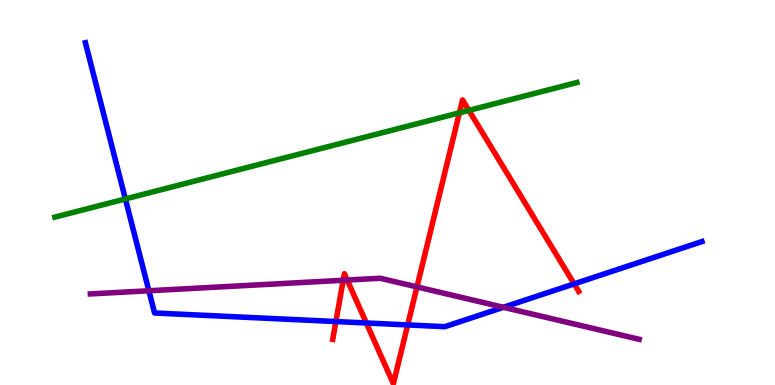[{'lines': ['blue', 'red'], 'intersections': [{'x': 4.33, 'y': 1.65}, {'x': 4.73, 'y': 1.61}, {'x': 5.26, 'y': 1.56}, {'x': 7.41, 'y': 2.63}]}, {'lines': ['green', 'red'], 'intersections': [{'x': 5.93, 'y': 7.07}, {'x': 6.05, 'y': 7.13}]}, {'lines': ['purple', 'red'], 'intersections': [{'x': 4.43, 'y': 2.72}, {'x': 4.48, 'y': 2.73}, {'x': 5.38, 'y': 2.55}]}, {'lines': ['blue', 'green'], 'intersections': [{'x': 1.62, 'y': 4.83}]}, {'lines': ['blue', 'purple'], 'intersections': [{'x': 1.92, 'y': 2.45}, {'x': 6.5, 'y': 2.02}]}, {'lines': ['green', 'purple'], 'intersections': []}]